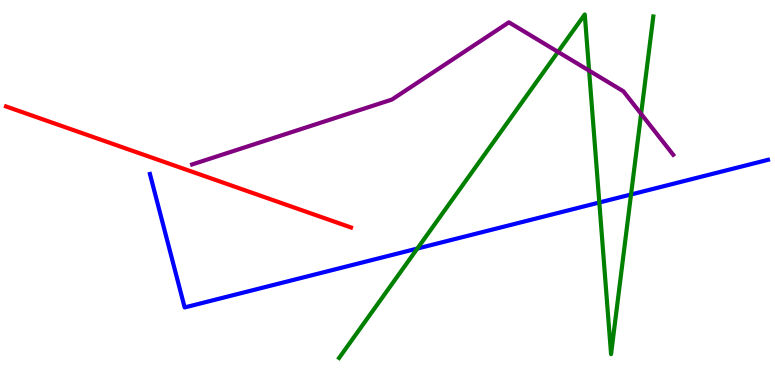[{'lines': ['blue', 'red'], 'intersections': []}, {'lines': ['green', 'red'], 'intersections': []}, {'lines': ['purple', 'red'], 'intersections': []}, {'lines': ['blue', 'green'], 'intersections': [{'x': 5.38, 'y': 3.54}, {'x': 7.73, 'y': 4.74}, {'x': 8.14, 'y': 4.95}]}, {'lines': ['blue', 'purple'], 'intersections': []}, {'lines': ['green', 'purple'], 'intersections': [{'x': 7.2, 'y': 8.65}, {'x': 7.6, 'y': 8.17}, {'x': 8.27, 'y': 7.04}]}]